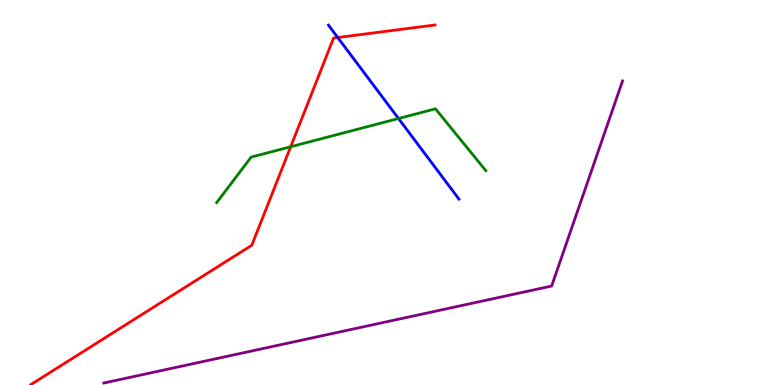[{'lines': ['blue', 'red'], 'intersections': [{'x': 4.36, 'y': 9.03}]}, {'lines': ['green', 'red'], 'intersections': [{'x': 3.75, 'y': 6.19}]}, {'lines': ['purple', 'red'], 'intersections': []}, {'lines': ['blue', 'green'], 'intersections': [{'x': 5.14, 'y': 6.92}]}, {'lines': ['blue', 'purple'], 'intersections': []}, {'lines': ['green', 'purple'], 'intersections': []}]